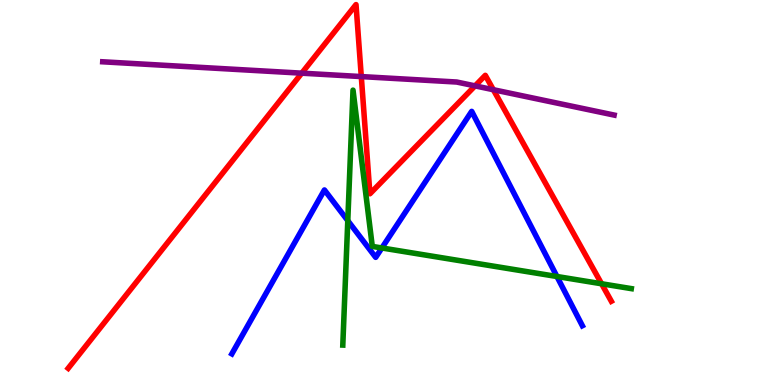[{'lines': ['blue', 'red'], 'intersections': []}, {'lines': ['green', 'red'], 'intersections': [{'x': 7.76, 'y': 2.63}]}, {'lines': ['purple', 'red'], 'intersections': [{'x': 3.89, 'y': 8.1}, {'x': 4.66, 'y': 8.01}, {'x': 6.13, 'y': 7.77}, {'x': 6.37, 'y': 7.67}]}, {'lines': ['blue', 'green'], 'intersections': [{'x': 4.49, 'y': 4.27}, {'x': 4.93, 'y': 3.56}, {'x': 7.19, 'y': 2.82}]}, {'lines': ['blue', 'purple'], 'intersections': []}, {'lines': ['green', 'purple'], 'intersections': []}]